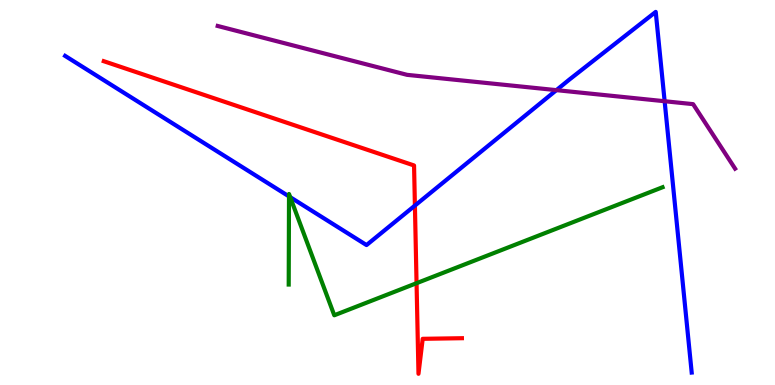[{'lines': ['blue', 'red'], 'intersections': [{'x': 5.35, 'y': 4.66}]}, {'lines': ['green', 'red'], 'intersections': [{'x': 5.37, 'y': 2.64}]}, {'lines': ['purple', 'red'], 'intersections': []}, {'lines': ['blue', 'green'], 'intersections': [{'x': 3.73, 'y': 4.9}, {'x': 3.74, 'y': 4.88}]}, {'lines': ['blue', 'purple'], 'intersections': [{'x': 7.18, 'y': 7.66}, {'x': 8.58, 'y': 7.37}]}, {'lines': ['green', 'purple'], 'intersections': []}]